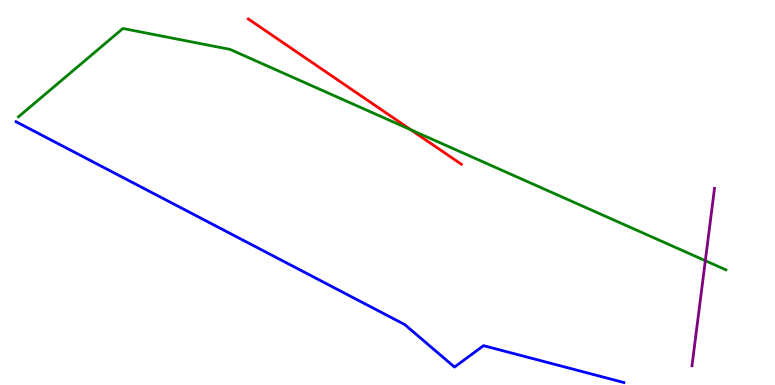[{'lines': ['blue', 'red'], 'intersections': []}, {'lines': ['green', 'red'], 'intersections': [{'x': 5.3, 'y': 6.63}]}, {'lines': ['purple', 'red'], 'intersections': []}, {'lines': ['blue', 'green'], 'intersections': []}, {'lines': ['blue', 'purple'], 'intersections': []}, {'lines': ['green', 'purple'], 'intersections': [{'x': 9.1, 'y': 3.23}]}]